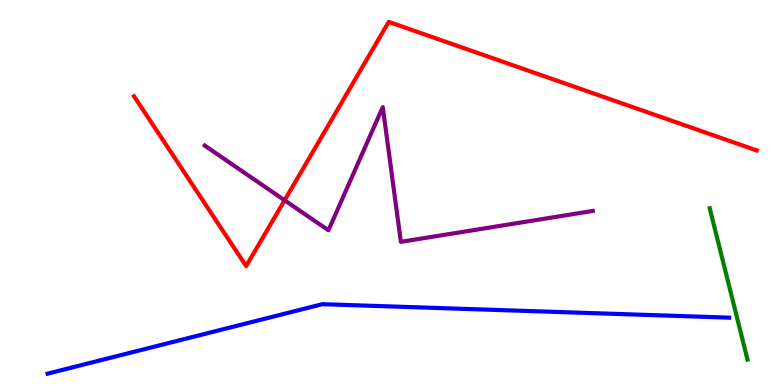[{'lines': ['blue', 'red'], 'intersections': []}, {'lines': ['green', 'red'], 'intersections': []}, {'lines': ['purple', 'red'], 'intersections': [{'x': 3.67, 'y': 4.8}]}, {'lines': ['blue', 'green'], 'intersections': []}, {'lines': ['blue', 'purple'], 'intersections': []}, {'lines': ['green', 'purple'], 'intersections': []}]